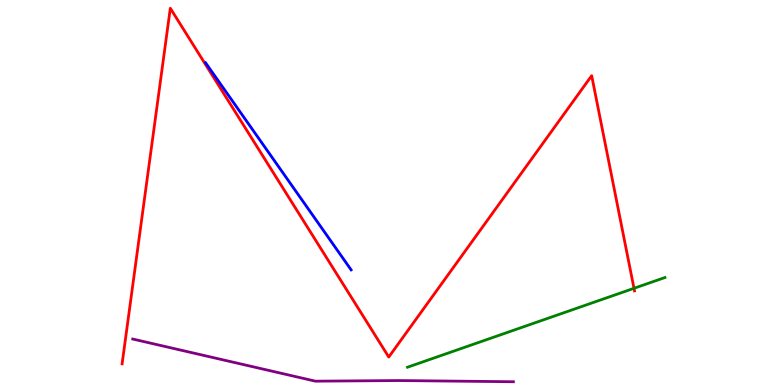[{'lines': ['blue', 'red'], 'intersections': []}, {'lines': ['green', 'red'], 'intersections': [{'x': 8.18, 'y': 2.51}]}, {'lines': ['purple', 'red'], 'intersections': []}, {'lines': ['blue', 'green'], 'intersections': []}, {'lines': ['blue', 'purple'], 'intersections': []}, {'lines': ['green', 'purple'], 'intersections': []}]